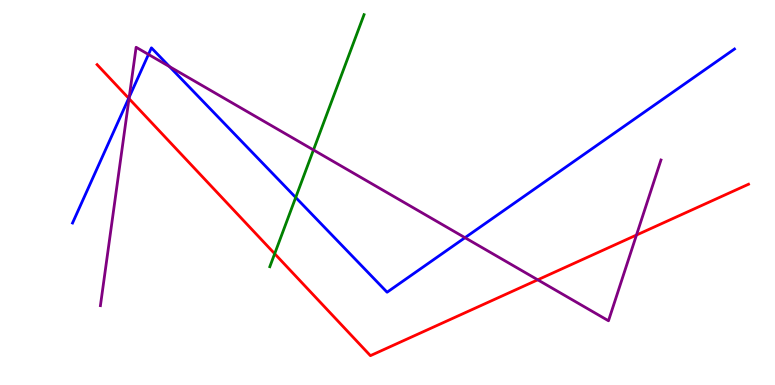[{'lines': ['blue', 'red'], 'intersections': [{'x': 1.66, 'y': 7.45}]}, {'lines': ['green', 'red'], 'intersections': [{'x': 3.54, 'y': 3.41}]}, {'lines': ['purple', 'red'], 'intersections': [{'x': 1.66, 'y': 7.44}, {'x': 6.94, 'y': 2.73}, {'x': 8.21, 'y': 3.89}]}, {'lines': ['blue', 'green'], 'intersections': [{'x': 3.82, 'y': 4.87}]}, {'lines': ['blue', 'purple'], 'intersections': [{'x': 1.67, 'y': 7.48}, {'x': 1.92, 'y': 8.59}, {'x': 2.19, 'y': 8.27}, {'x': 6.0, 'y': 3.83}]}, {'lines': ['green', 'purple'], 'intersections': [{'x': 4.04, 'y': 6.1}]}]